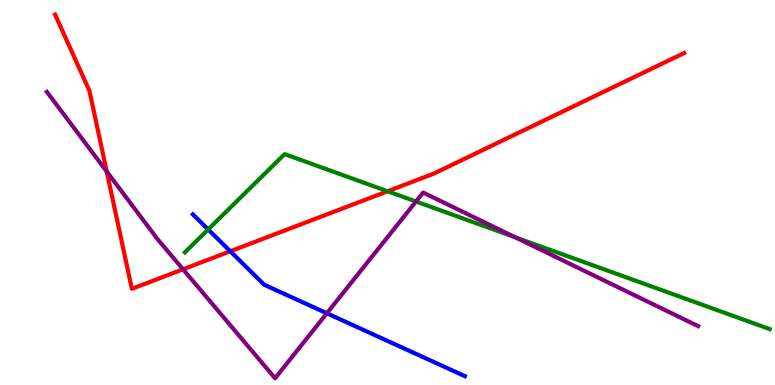[{'lines': ['blue', 'red'], 'intersections': [{'x': 2.97, 'y': 3.47}]}, {'lines': ['green', 'red'], 'intersections': [{'x': 5.0, 'y': 5.03}]}, {'lines': ['purple', 'red'], 'intersections': [{'x': 1.38, 'y': 5.54}, {'x': 2.36, 'y': 3.01}]}, {'lines': ['blue', 'green'], 'intersections': [{'x': 2.69, 'y': 4.04}]}, {'lines': ['blue', 'purple'], 'intersections': [{'x': 4.22, 'y': 1.86}]}, {'lines': ['green', 'purple'], 'intersections': [{'x': 5.37, 'y': 4.77}, {'x': 6.65, 'y': 3.84}]}]